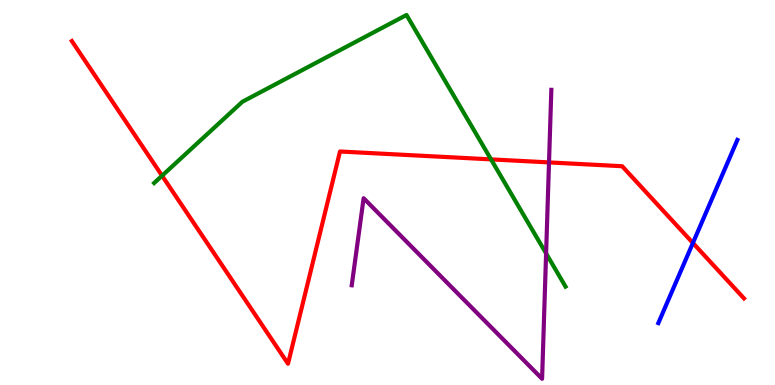[{'lines': ['blue', 'red'], 'intersections': [{'x': 8.94, 'y': 3.69}]}, {'lines': ['green', 'red'], 'intersections': [{'x': 2.09, 'y': 5.44}, {'x': 6.34, 'y': 5.86}]}, {'lines': ['purple', 'red'], 'intersections': [{'x': 7.08, 'y': 5.78}]}, {'lines': ['blue', 'green'], 'intersections': []}, {'lines': ['blue', 'purple'], 'intersections': []}, {'lines': ['green', 'purple'], 'intersections': [{'x': 7.05, 'y': 3.42}]}]